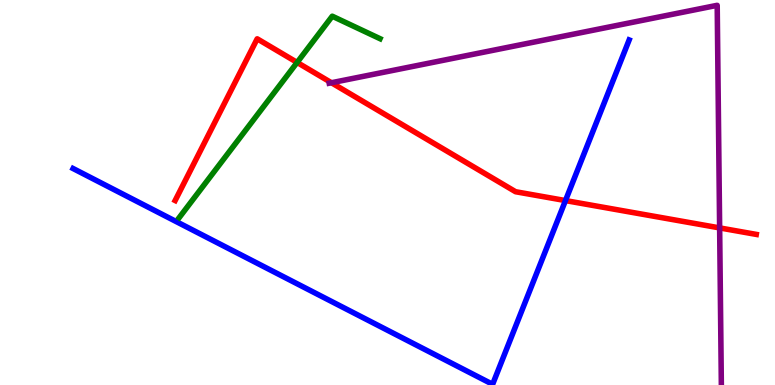[{'lines': ['blue', 'red'], 'intersections': [{'x': 7.3, 'y': 4.79}]}, {'lines': ['green', 'red'], 'intersections': [{'x': 3.83, 'y': 8.38}]}, {'lines': ['purple', 'red'], 'intersections': [{'x': 4.28, 'y': 7.85}, {'x': 9.29, 'y': 4.08}]}, {'lines': ['blue', 'green'], 'intersections': []}, {'lines': ['blue', 'purple'], 'intersections': []}, {'lines': ['green', 'purple'], 'intersections': []}]